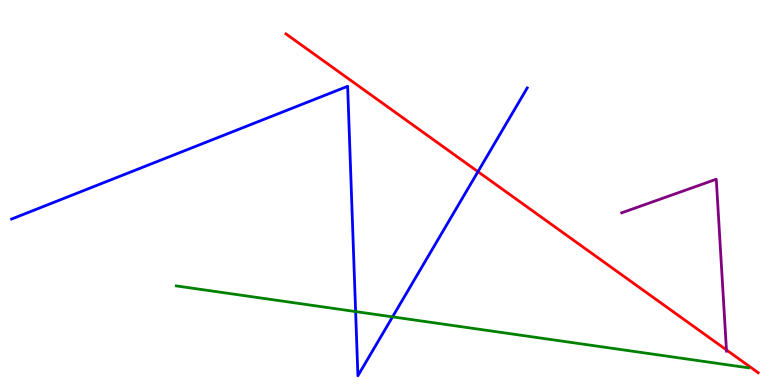[{'lines': ['blue', 'red'], 'intersections': [{'x': 6.17, 'y': 5.54}]}, {'lines': ['green', 'red'], 'intersections': []}, {'lines': ['purple', 'red'], 'intersections': [{'x': 9.37, 'y': 0.911}]}, {'lines': ['blue', 'green'], 'intersections': [{'x': 4.59, 'y': 1.91}, {'x': 5.07, 'y': 1.77}]}, {'lines': ['blue', 'purple'], 'intersections': []}, {'lines': ['green', 'purple'], 'intersections': []}]